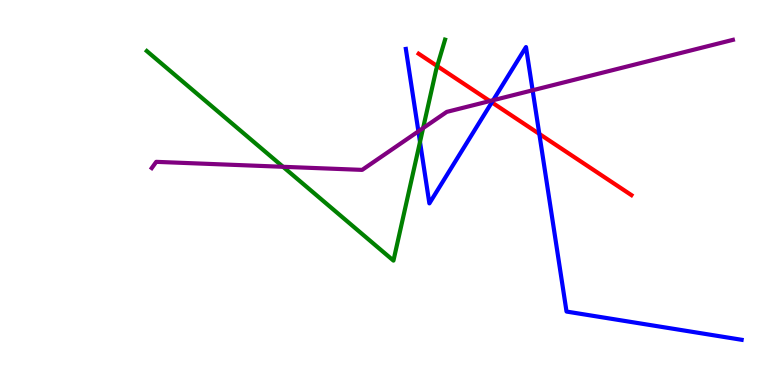[{'lines': ['blue', 'red'], 'intersections': [{'x': 6.35, 'y': 7.34}, {'x': 6.96, 'y': 6.52}]}, {'lines': ['green', 'red'], 'intersections': [{'x': 5.64, 'y': 8.28}]}, {'lines': ['purple', 'red'], 'intersections': [{'x': 6.32, 'y': 7.38}]}, {'lines': ['blue', 'green'], 'intersections': [{'x': 5.42, 'y': 6.31}]}, {'lines': ['blue', 'purple'], 'intersections': [{'x': 5.4, 'y': 6.59}, {'x': 6.36, 'y': 7.4}, {'x': 6.87, 'y': 7.66}]}, {'lines': ['green', 'purple'], 'intersections': [{'x': 3.65, 'y': 5.67}, {'x': 5.46, 'y': 6.67}]}]